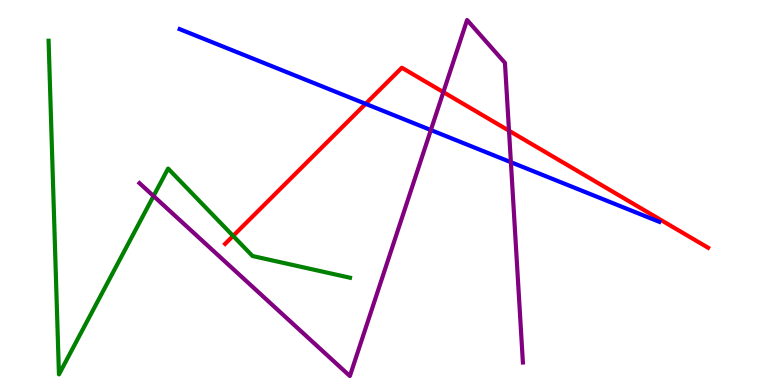[{'lines': ['blue', 'red'], 'intersections': [{'x': 4.72, 'y': 7.3}]}, {'lines': ['green', 'red'], 'intersections': [{'x': 3.01, 'y': 3.87}]}, {'lines': ['purple', 'red'], 'intersections': [{'x': 5.72, 'y': 7.61}, {'x': 6.57, 'y': 6.6}]}, {'lines': ['blue', 'green'], 'intersections': []}, {'lines': ['blue', 'purple'], 'intersections': [{'x': 5.56, 'y': 6.62}, {'x': 6.59, 'y': 5.79}]}, {'lines': ['green', 'purple'], 'intersections': [{'x': 1.98, 'y': 4.91}]}]